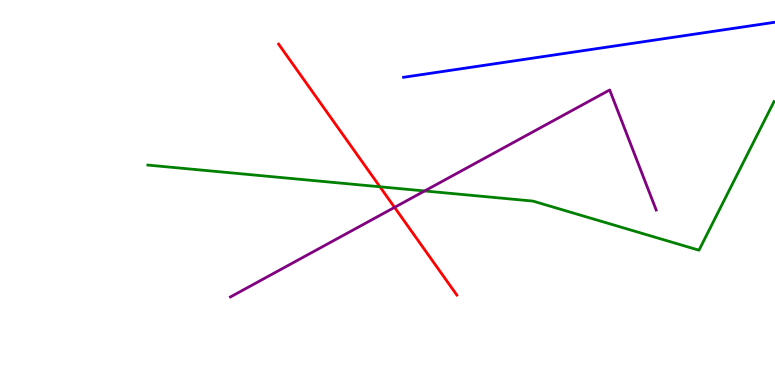[{'lines': ['blue', 'red'], 'intersections': []}, {'lines': ['green', 'red'], 'intersections': [{'x': 4.9, 'y': 5.15}]}, {'lines': ['purple', 'red'], 'intersections': [{'x': 5.09, 'y': 4.61}]}, {'lines': ['blue', 'green'], 'intersections': []}, {'lines': ['blue', 'purple'], 'intersections': []}, {'lines': ['green', 'purple'], 'intersections': [{'x': 5.48, 'y': 5.04}]}]